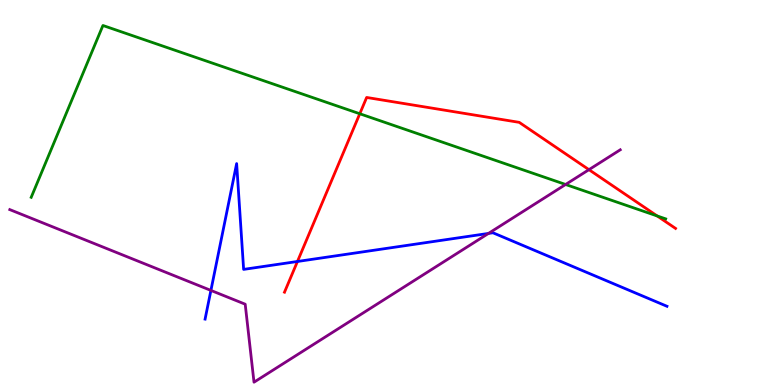[{'lines': ['blue', 'red'], 'intersections': [{'x': 3.84, 'y': 3.21}]}, {'lines': ['green', 'red'], 'intersections': [{'x': 4.64, 'y': 7.05}, {'x': 8.48, 'y': 4.39}]}, {'lines': ['purple', 'red'], 'intersections': [{'x': 7.6, 'y': 5.59}]}, {'lines': ['blue', 'green'], 'intersections': []}, {'lines': ['blue', 'purple'], 'intersections': [{'x': 2.72, 'y': 2.46}, {'x': 6.3, 'y': 3.94}]}, {'lines': ['green', 'purple'], 'intersections': [{'x': 7.3, 'y': 5.21}]}]